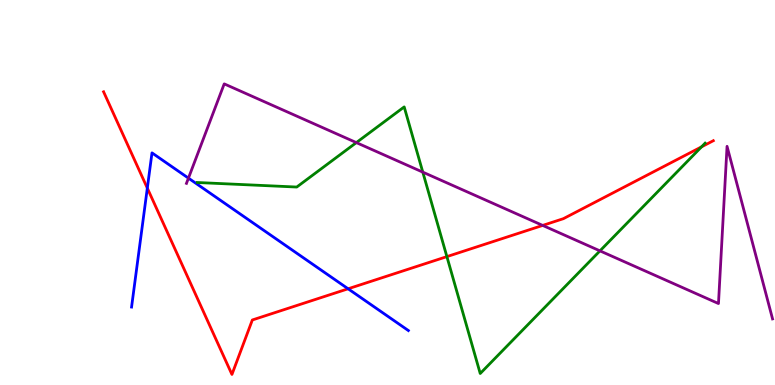[{'lines': ['blue', 'red'], 'intersections': [{'x': 1.9, 'y': 5.11}, {'x': 4.49, 'y': 2.5}]}, {'lines': ['green', 'red'], 'intersections': [{'x': 5.77, 'y': 3.33}, {'x': 9.05, 'y': 6.19}]}, {'lines': ['purple', 'red'], 'intersections': [{'x': 7.0, 'y': 4.15}]}, {'lines': ['blue', 'green'], 'intersections': []}, {'lines': ['blue', 'purple'], 'intersections': [{'x': 2.43, 'y': 5.37}]}, {'lines': ['green', 'purple'], 'intersections': [{'x': 4.6, 'y': 6.3}, {'x': 5.46, 'y': 5.53}, {'x': 7.74, 'y': 3.48}]}]